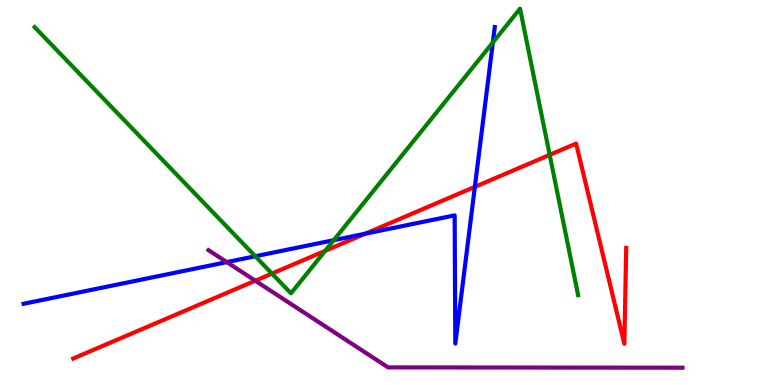[{'lines': ['blue', 'red'], 'intersections': [{'x': 4.71, 'y': 3.93}, {'x': 6.13, 'y': 5.15}]}, {'lines': ['green', 'red'], 'intersections': [{'x': 3.51, 'y': 2.89}, {'x': 4.2, 'y': 3.48}, {'x': 7.09, 'y': 5.98}]}, {'lines': ['purple', 'red'], 'intersections': [{'x': 3.29, 'y': 2.71}]}, {'lines': ['blue', 'green'], 'intersections': [{'x': 3.29, 'y': 3.34}, {'x': 4.31, 'y': 3.76}, {'x': 6.36, 'y': 8.9}]}, {'lines': ['blue', 'purple'], 'intersections': [{'x': 2.93, 'y': 3.19}]}, {'lines': ['green', 'purple'], 'intersections': []}]